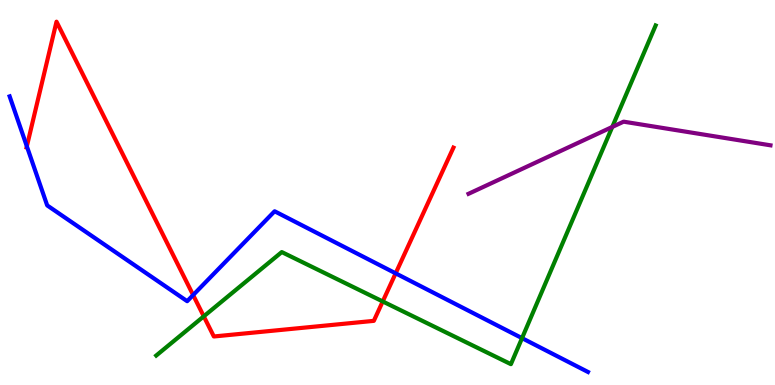[{'lines': ['blue', 'red'], 'intersections': [{'x': 0.346, 'y': 6.2}, {'x': 2.49, 'y': 2.34}, {'x': 5.11, 'y': 2.9}]}, {'lines': ['green', 'red'], 'intersections': [{'x': 2.63, 'y': 1.78}, {'x': 4.94, 'y': 2.17}]}, {'lines': ['purple', 'red'], 'intersections': []}, {'lines': ['blue', 'green'], 'intersections': [{'x': 6.74, 'y': 1.22}]}, {'lines': ['blue', 'purple'], 'intersections': []}, {'lines': ['green', 'purple'], 'intersections': [{'x': 7.9, 'y': 6.7}]}]